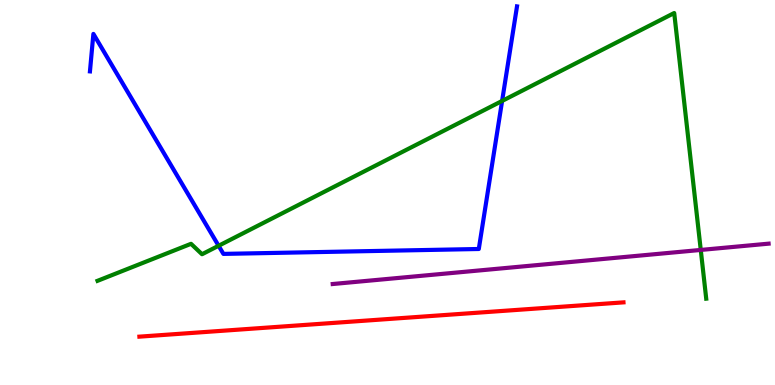[{'lines': ['blue', 'red'], 'intersections': []}, {'lines': ['green', 'red'], 'intersections': []}, {'lines': ['purple', 'red'], 'intersections': []}, {'lines': ['blue', 'green'], 'intersections': [{'x': 2.82, 'y': 3.62}, {'x': 6.48, 'y': 7.38}]}, {'lines': ['blue', 'purple'], 'intersections': []}, {'lines': ['green', 'purple'], 'intersections': [{'x': 9.04, 'y': 3.51}]}]